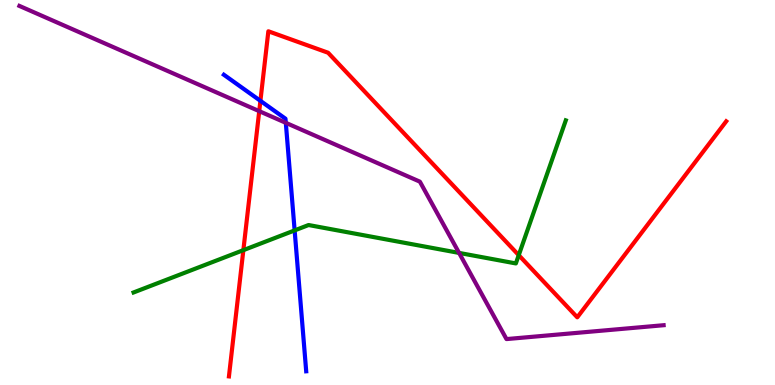[{'lines': ['blue', 'red'], 'intersections': [{'x': 3.36, 'y': 7.38}]}, {'lines': ['green', 'red'], 'intersections': [{'x': 3.14, 'y': 3.5}, {'x': 6.69, 'y': 3.37}]}, {'lines': ['purple', 'red'], 'intersections': [{'x': 3.34, 'y': 7.11}]}, {'lines': ['blue', 'green'], 'intersections': [{'x': 3.8, 'y': 4.02}]}, {'lines': ['blue', 'purple'], 'intersections': [{'x': 3.69, 'y': 6.81}]}, {'lines': ['green', 'purple'], 'intersections': [{'x': 5.92, 'y': 3.43}]}]